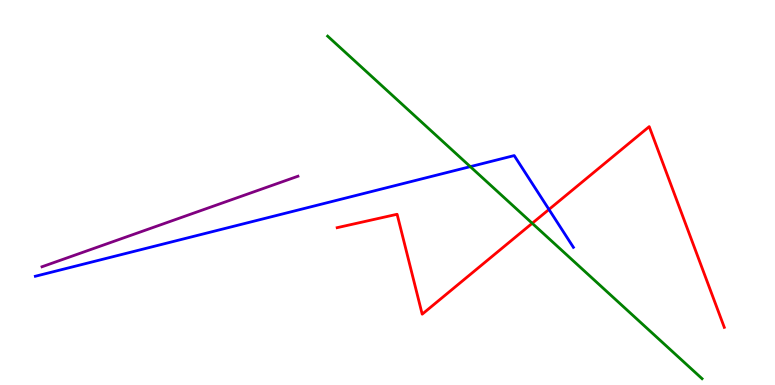[{'lines': ['blue', 'red'], 'intersections': [{'x': 7.08, 'y': 4.56}]}, {'lines': ['green', 'red'], 'intersections': [{'x': 6.87, 'y': 4.2}]}, {'lines': ['purple', 'red'], 'intersections': []}, {'lines': ['blue', 'green'], 'intersections': [{'x': 6.07, 'y': 5.67}]}, {'lines': ['blue', 'purple'], 'intersections': []}, {'lines': ['green', 'purple'], 'intersections': []}]